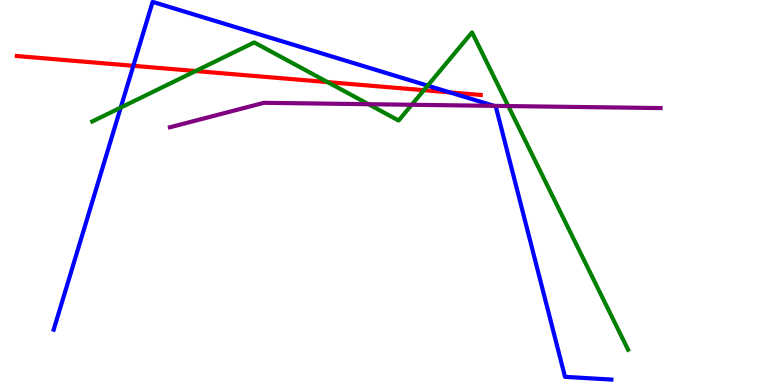[{'lines': ['blue', 'red'], 'intersections': [{'x': 1.72, 'y': 8.29}, {'x': 5.8, 'y': 7.6}]}, {'lines': ['green', 'red'], 'intersections': [{'x': 2.52, 'y': 8.16}, {'x': 4.23, 'y': 7.87}, {'x': 5.47, 'y': 7.66}]}, {'lines': ['purple', 'red'], 'intersections': []}, {'lines': ['blue', 'green'], 'intersections': [{'x': 1.56, 'y': 7.21}, {'x': 5.52, 'y': 7.78}]}, {'lines': ['blue', 'purple'], 'intersections': [{'x': 6.38, 'y': 7.25}]}, {'lines': ['green', 'purple'], 'intersections': [{'x': 4.75, 'y': 7.29}, {'x': 5.31, 'y': 7.28}, {'x': 6.56, 'y': 7.25}]}]